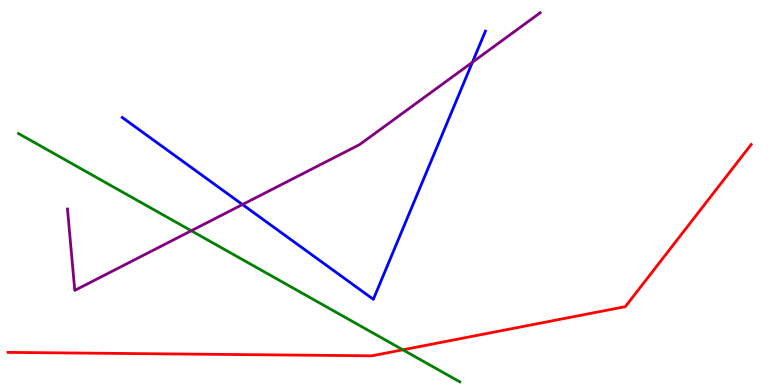[{'lines': ['blue', 'red'], 'intersections': []}, {'lines': ['green', 'red'], 'intersections': [{'x': 5.2, 'y': 0.914}]}, {'lines': ['purple', 'red'], 'intersections': []}, {'lines': ['blue', 'green'], 'intersections': []}, {'lines': ['blue', 'purple'], 'intersections': [{'x': 3.13, 'y': 4.69}, {'x': 6.1, 'y': 8.38}]}, {'lines': ['green', 'purple'], 'intersections': [{'x': 2.47, 'y': 4.01}]}]